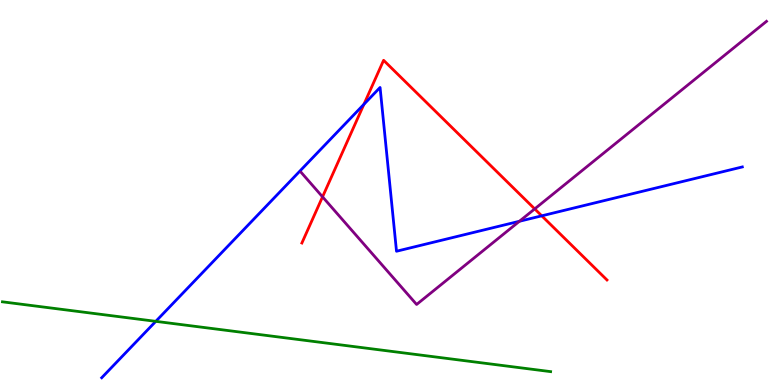[{'lines': ['blue', 'red'], 'intersections': [{'x': 4.7, 'y': 7.29}, {'x': 6.99, 'y': 4.39}]}, {'lines': ['green', 'red'], 'intersections': []}, {'lines': ['purple', 'red'], 'intersections': [{'x': 4.16, 'y': 4.89}, {'x': 6.9, 'y': 4.57}]}, {'lines': ['blue', 'green'], 'intersections': [{'x': 2.01, 'y': 1.65}]}, {'lines': ['blue', 'purple'], 'intersections': [{'x': 6.7, 'y': 4.25}]}, {'lines': ['green', 'purple'], 'intersections': []}]